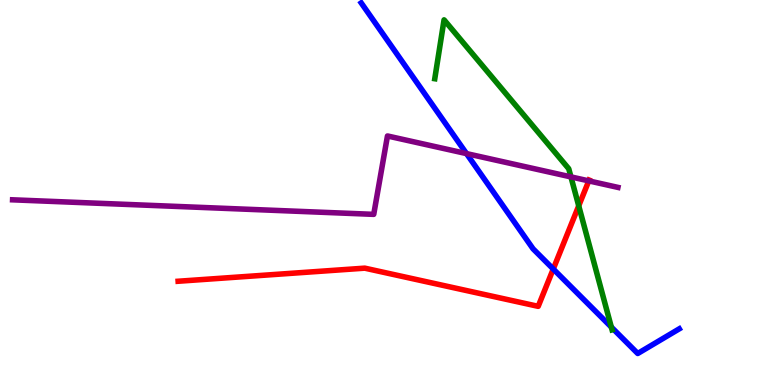[{'lines': ['blue', 'red'], 'intersections': [{'x': 7.14, 'y': 3.01}]}, {'lines': ['green', 'red'], 'intersections': [{'x': 7.47, 'y': 4.65}]}, {'lines': ['purple', 'red'], 'intersections': [{'x': 7.6, 'y': 5.3}]}, {'lines': ['blue', 'green'], 'intersections': [{'x': 7.89, 'y': 1.5}]}, {'lines': ['blue', 'purple'], 'intersections': [{'x': 6.02, 'y': 6.01}]}, {'lines': ['green', 'purple'], 'intersections': [{'x': 7.37, 'y': 5.41}]}]